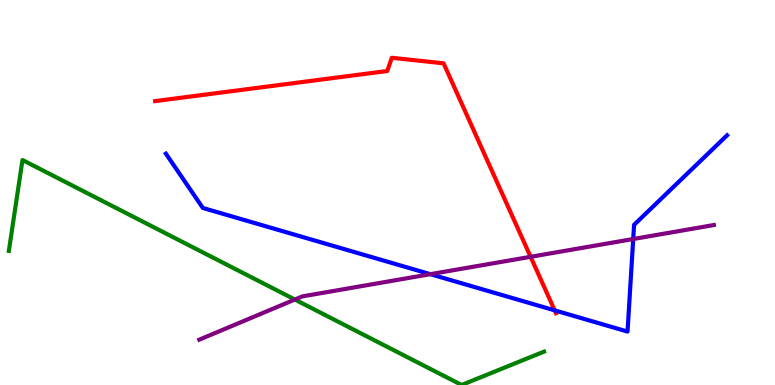[{'lines': ['blue', 'red'], 'intersections': [{'x': 7.16, 'y': 1.94}]}, {'lines': ['green', 'red'], 'intersections': []}, {'lines': ['purple', 'red'], 'intersections': [{'x': 6.85, 'y': 3.33}]}, {'lines': ['blue', 'green'], 'intersections': []}, {'lines': ['blue', 'purple'], 'intersections': [{'x': 5.55, 'y': 2.88}, {'x': 8.17, 'y': 3.79}]}, {'lines': ['green', 'purple'], 'intersections': [{'x': 3.8, 'y': 2.22}]}]